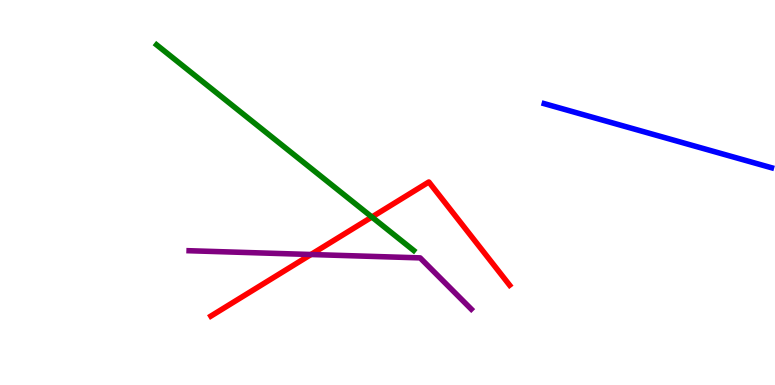[{'lines': ['blue', 'red'], 'intersections': []}, {'lines': ['green', 'red'], 'intersections': [{'x': 4.8, 'y': 4.36}]}, {'lines': ['purple', 'red'], 'intersections': [{'x': 4.01, 'y': 3.39}]}, {'lines': ['blue', 'green'], 'intersections': []}, {'lines': ['blue', 'purple'], 'intersections': []}, {'lines': ['green', 'purple'], 'intersections': []}]